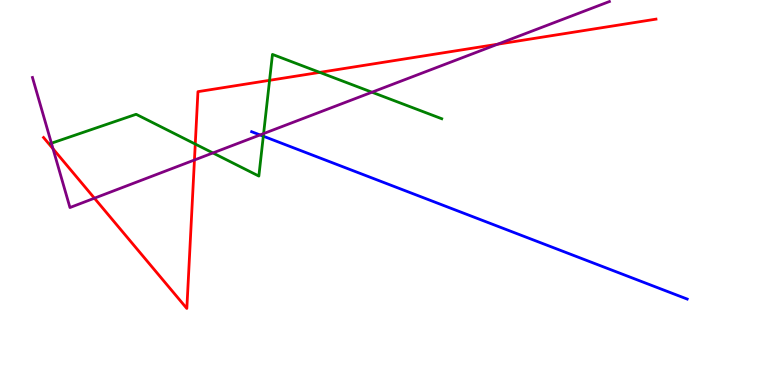[{'lines': ['blue', 'red'], 'intersections': []}, {'lines': ['green', 'red'], 'intersections': [{'x': 2.52, 'y': 6.26}, {'x': 3.48, 'y': 7.91}, {'x': 4.13, 'y': 8.12}]}, {'lines': ['purple', 'red'], 'intersections': [{'x': 0.684, 'y': 6.13}, {'x': 1.22, 'y': 4.85}, {'x': 2.51, 'y': 5.84}, {'x': 6.42, 'y': 8.85}]}, {'lines': ['blue', 'green'], 'intersections': [{'x': 3.4, 'y': 6.46}]}, {'lines': ['blue', 'purple'], 'intersections': [{'x': 3.36, 'y': 6.49}]}, {'lines': ['green', 'purple'], 'intersections': [{'x': 0.663, 'y': 6.28}, {'x': 2.75, 'y': 6.03}, {'x': 3.4, 'y': 6.53}, {'x': 4.8, 'y': 7.6}]}]